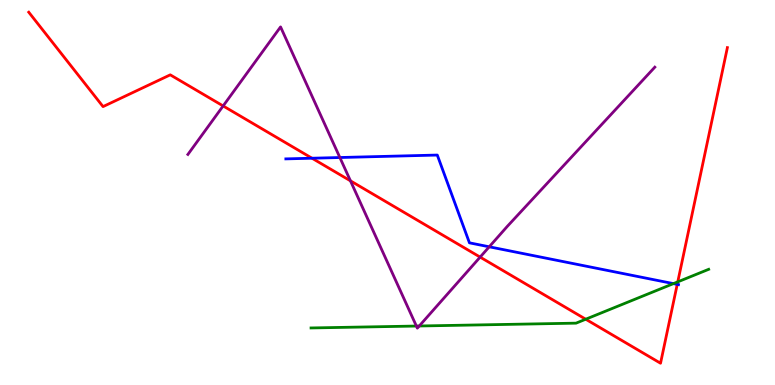[{'lines': ['blue', 'red'], 'intersections': [{'x': 4.03, 'y': 5.89}, {'x': 8.74, 'y': 2.61}]}, {'lines': ['green', 'red'], 'intersections': [{'x': 7.56, 'y': 1.71}, {'x': 8.75, 'y': 2.68}]}, {'lines': ['purple', 'red'], 'intersections': [{'x': 2.88, 'y': 7.25}, {'x': 4.52, 'y': 5.3}, {'x': 6.2, 'y': 3.32}]}, {'lines': ['blue', 'green'], 'intersections': [{'x': 8.69, 'y': 2.63}]}, {'lines': ['blue', 'purple'], 'intersections': [{'x': 4.39, 'y': 5.91}, {'x': 6.31, 'y': 3.59}]}, {'lines': ['green', 'purple'], 'intersections': [{'x': 5.37, 'y': 1.53}, {'x': 5.41, 'y': 1.53}]}]